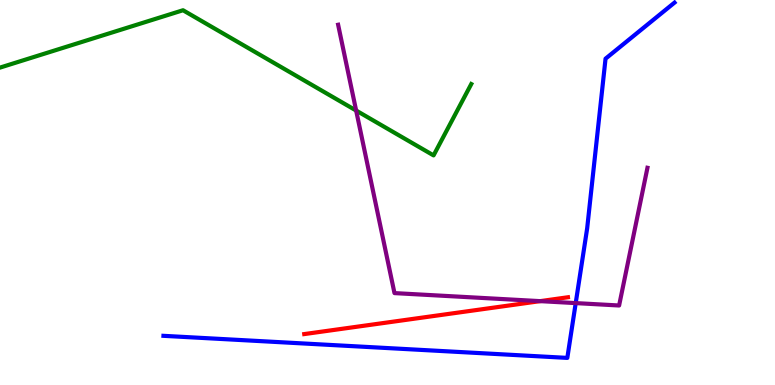[{'lines': ['blue', 'red'], 'intersections': []}, {'lines': ['green', 'red'], 'intersections': []}, {'lines': ['purple', 'red'], 'intersections': [{'x': 6.97, 'y': 2.18}]}, {'lines': ['blue', 'green'], 'intersections': []}, {'lines': ['blue', 'purple'], 'intersections': [{'x': 7.43, 'y': 2.13}]}, {'lines': ['green', 'purple'], 'intersections': [{'x': 4.6, 'y': 7.13}]}]